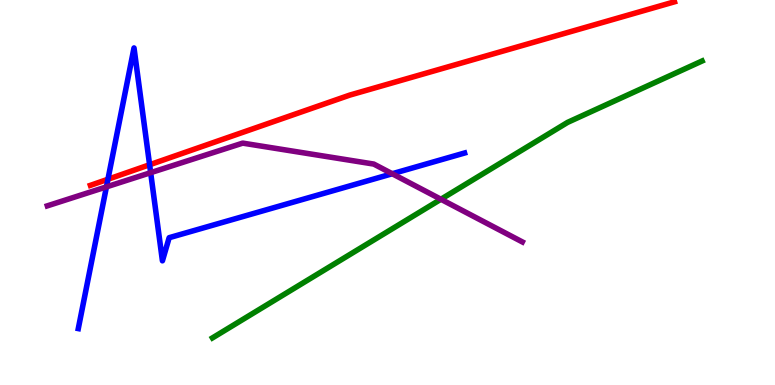[{'lines': ['blue', 'red'], 'intersections': [{'x': 1.39, 'y': 5.34}, {'x': 1.93, 'y': 5.72}]}, {'lines': ['green', 'red'], 'intersections': []}, {'lines': ['purple', 'red'], 'intersections': []}, {'lines': ['blue', 'green'], 'intersections': []}, {'lines': ['blue', 'purple'], 'intersections': [{'x': 1.37, 'y': 5.15}, {'x': 1.94, 'y': 5.51}, {'x': 5.06, 'y': 5.49}]}, {'lines': ['green', 'purple'], 'intersections': [{'x': 5.69, 'y': 4.82}]}]